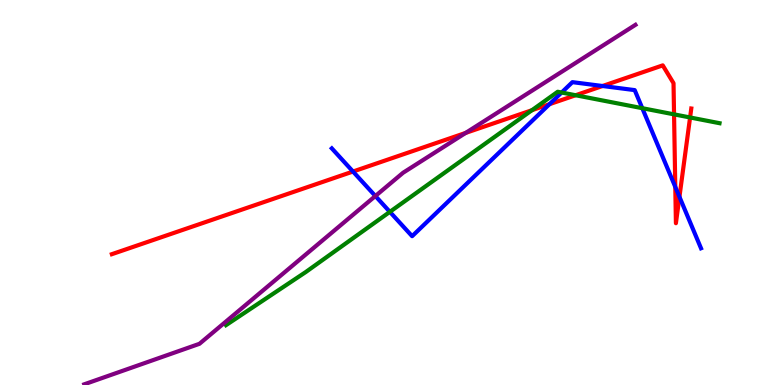[{'lines': ['blue', 'red'], 'intersections': [{'x': 4.55, 'y': 5.54}, {'x': 7.09, 'y': 7.29}, {'x': 7.77, 'y': 7.77}, {'x': 8.71, 'y': 5.15}, {'x': 8.77, 'y': 4.89}]}, {'lines': ['green', 'red'], 'intersections': [{'x': 6.86, 'y': 7.14}, {'x': 7.43, 'y': 7.53}, {'x': 8.7, 'y': 7.03}, {'x': 8.9, 'y': 6.95}]}, {'lines': ['purple', 'red'], 'intersections': [{'x': 6.01, 'y': 6.55}]}, {'lines': ['blue', 'green'], 'intersections': [{'x': 5.03, 'y': 4.5}, {'x': 7.25, 'y': 7.6}, {'x': 8.29, 'y': 7.19}]}, {'lines': ['blue', 'purple'], 'intersections': [{'x': 4.84, 'y': 4.91}]}, {'lines': ['green', 'purple'], 'intersections': []}]